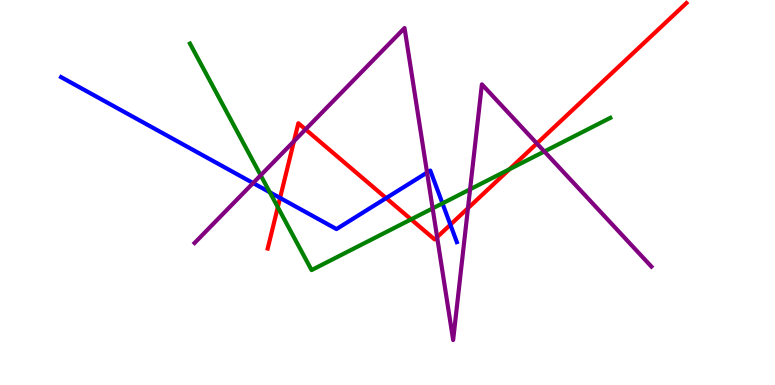[{'lines': ['blue', 'red'], 'intersections': [{'x': 3.61, 'y': 4.86}, {'x': 4.98, 'y': 4.85}, {'x': 5.81, 'y': 4.16}]}, {'lines': ['green', 'red'], 'intersections': [{'x': 3.58, 'y': 4.62}, {'x': 5.3, 'y': 4.3}, {'x': 6.57, 'y': 5.6}]}, {'lines': ['purple', 'red'], 'intersections': [{'x': 3.79, 'y': 6.33}, {'x': 3.94, 'y': 6.64}, {'x': 5.64, 'y': 3.84}, {'x': 6.04, 'y': 4.59}, {'x': 6.93, 'y': 6.27}]}, {'lines': ['blue', 'green'], 'intersections': [{'x': 3.48, 'y': 5.01}, {'x': 5.71, 'y': 4.72}]}, {'lines': ['blue', 'purple'], 'intersections': [{'x': 3.27, 'y': 5.25}, {'x': 5.51, 'y': 5.52}]}, {'lines': ['green', 'purple'], 'intersections': [{'x': 3.36, 'y': 5.45}, {'x': 5.58, 'y': 4.59}, {'x': 6.07, 'y': 5.08}, {'x': 7.02, 'y': 6.07}]}]